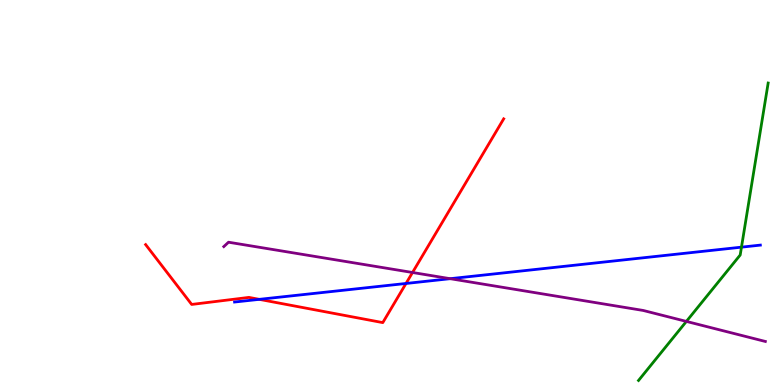[{'lines': ['blue', 'red'], 'intersections': [{'x': 3.35, 'y': 2.22}, {'x': 5.24, 'y': 2.64}]}, {'lines': ['green', 'red'], 'intersections': []}, {'lines': ['purple', 'red'], 'intersections': [{'x': 5.32, 'y': 2.92}]}, {'lines': ['blue', 'green'], 'intersections': [{'x': 9.57, 'y': 3.58}]}, {'lines': ['blue', 'purple'], 'intersections': [{'x': 5.81, 'y': 2.76}]}, {'lines': ['green', 'purple'], 'intersections': [{'x': 8.86, 'y': 1.65}]}]